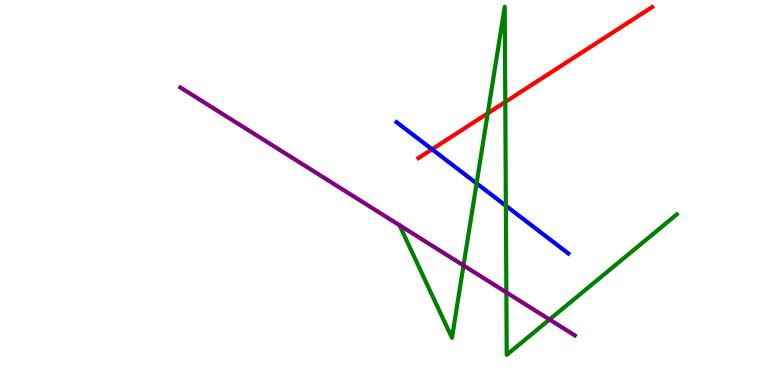[{'lines': ['blue', 'red'], 'intersections': [{'x': 5.57, 'y': 6.12}]}, {'lines': ['green', 'red'], 'intersections': [{'x': 6.29, 'y': 7.06}, {'x': 6.52, 'y': 7.35}]}, {'lines': ['purple', 'red'], 'intersections': []}, {'lines': ['blue', 'green'], 'intersections': [{'x': 6.15, 'y': 5.24}, {'x': 6.53, 'y': 4.66}]}, {'lines': ['blue', 'purple'], 'intersections': []}, {'lines': ['green', 'purple'], 'intersections': [{'x': 5.98, 'y': 3.11}, {'x': 6.53, 'y': 2.41}, {'x': 7.09, 'y': 1.7}]}]